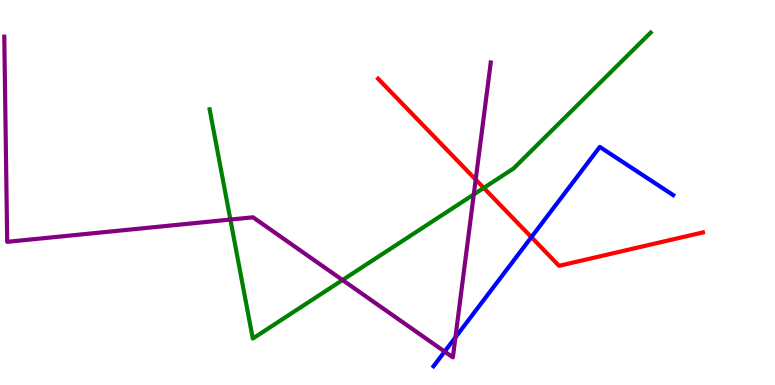[{'lines': ['blue', 'red'], 'intersections': [{'x': 6.86, 'y': 3.84}]}, {'lines': ['green', 'red'], 'intersections': [{'x': 6.24, 'y': 5.12}]}, {'lines': ['purple', 'red'], 'intersections': [{'x': 6.14, 'y': 5.34}]}, {'lines': ['blue', 'green'], 'intersections': []}, {'lines': ['blue', 'purple'], 'intersections': [{'x': 5.74, 'y': 0.868}, {'x': 5.88, 'y': 1.24}]}, {'lines': ['green', 'purple'], 'intersections': [{'x': 2.97, 'y': 4.3}, {'x': 4.42, 'y': 2.73}, {'x': 6.11, 'y': 4.95}]}]